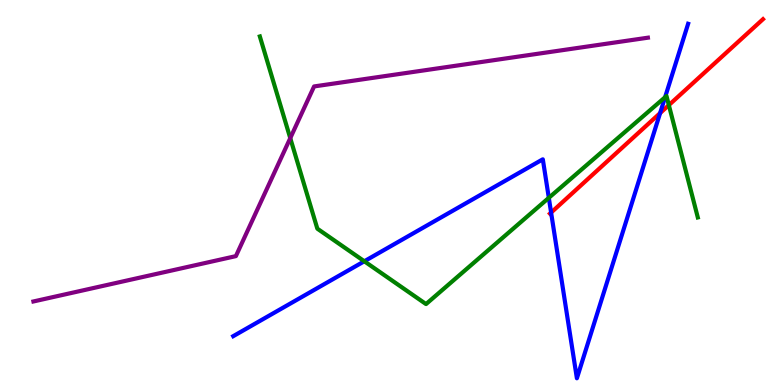[{'lines': ['blue', 'red'], 'intersections': [{'x': 7.11, 'y': 4.48}, {'x': 8.52, 'y': 7.06}]}, {'lines': ['green', 'red'], 'intersections': [{'x': 8.63, 'y': 7.27}]}, {'lines': ['purple', 'red'], 'intersections': []}, {'lines': ['blue', 'green'], 'intersections': [{'x': 4.7, 'y': 3.21}, {'x': 7.08, 'y': 4.86}, {'x': 8.58, 'y': 7.47}]}, {'lines': ['blue', 'purple'], 'intersections': []}, {'lines': ['green', 'purple'], 'intersections': [{'x': 3.75, 'y': 6.41}]}]